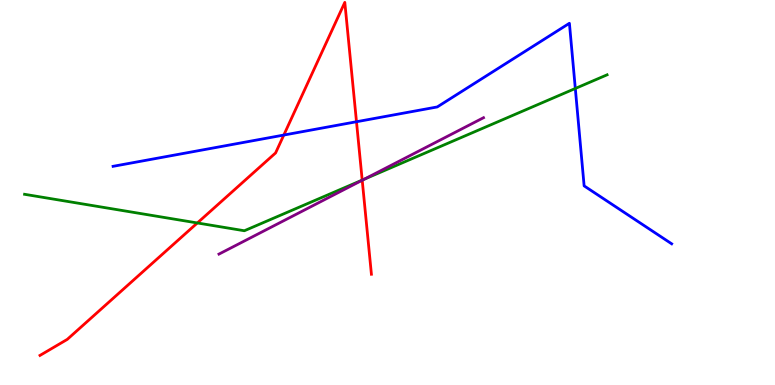[{'lines': ['blue', 'red'], 'intersections': [{'x': 3.66, 'y': 6.49}, {'x': 4.6, 'y': 6.84}]}, {'lines': ['green', 'red'], 'intersections': [{'x': 2.55, 'y': 4.21}, {'x': 4.67, 'y': 5.32}]}, {'lines': ['purple', 'red'], 'intersections': [{'x': 4.67, 'y': 5.32}]}, {'lines': ['blue', 'green'], 'intersections': [{'x': 7.42, 'y': 7.7}]}, {'lines': ['blue', 'purple'], 'intersections': []}, {'lines': ['green', 'purple'], 'intersections': [{'x': 4.7, 'y': 5.34}]}]